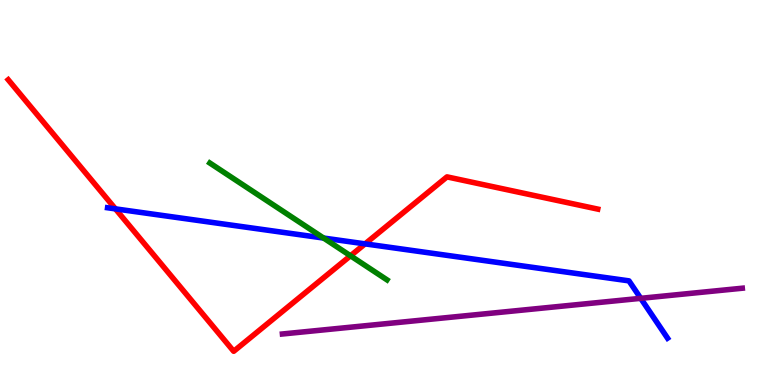[{'lines': ['blue', 'red'], 'intersections': [{'x': 1.49, 'y': 4.57}, {'x': 4.71, 'y': 3.67}]}, {'lines': ['green', 'red'], 'intersections': [{'x': 4.52, 'y': 3.36}]}, {'lines': ['purple', 'red'], 'intersections': []}, {'lines': ['blue', 'green'], 'intersections': [{'x': 4.18, 'y': 3.82}]}, {'lines': ['blue', 'purple'], 'intersections': [{'x': 8.27, 'y': 2.25}]}, {'lines': ['green', 'purple'], 'intersections': []}]